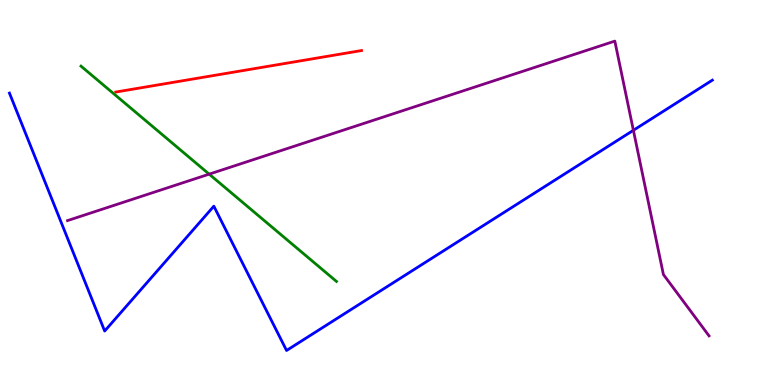[{'lines': ['blue', 'red'], 'intersections': []}, {'lines': ['green', 'red'], 'intersections': []}, {'lines': ['purple', 'red'], 'intersections': []}, {'lines': ['blue', 'green'], 'intersections': []}, {'lines': ['blue', 'purple'], 'intersections': [{'x': 8.17, 'y': 6.62}]}, {'lines': ['green', 'purple'], 'intersections': [{'x': 2.7, 'y': 5.48}]}]